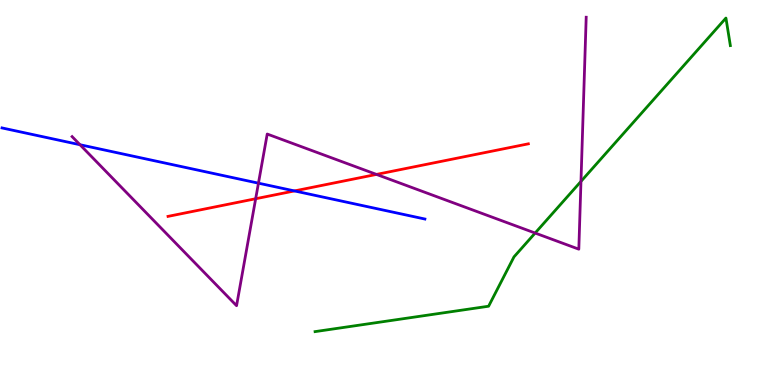[{'lines': ['blue', 'red'], 'intersections': [{'x': 3.8, 'y': 5.04}]}, {'lines': ['green', 'red'], 'intersections': []}, {'lines': ['purple', 'red'], 'intersections': [{'x': 3.3, 'y': 4.84}, {'x': 4.86, 'y': 5.47}]}, {'lines': ['blue', 'green'], 'intersections': []}, {'lines': ['blue', 'purple'], 'intersections': [{'x': 1.03, 'y': 6.24}, {'x': 3.33, 'y': 5.24}]}, {'lines': ['green', 'purple'], 'intersections': [{'x': 6.91, 'y': 3.95}, {'x': 7.5, 'y': 5.29}]}]